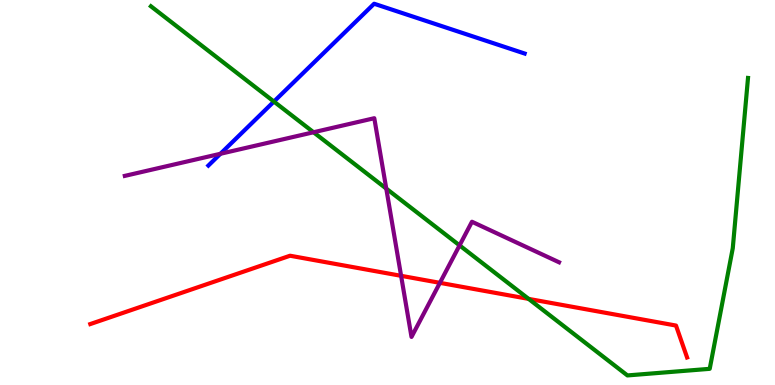[{'lines': ['blue', 'red'], 'intersections': []}, {'lines': ['green', 'red'], 'intersections': [{'x': 6.82, 'y': 2.24}]}, {'lines': ['purple', 'red'], 'intersections': [{'x': 5.18, 'y': 2.84}, {'x': 5.68, 'y': 2.65}]}, {'lines': ['blue', 'green'], 'intersections': [{'x': 3.53, 'y': 7.36}]}, {'lines': ['blue', 'purple'], 'intersections': [{'x': 2.84, 'y': 6.01}]}, {'lines': ['green', 'purple'], 'intersections': [{'x': 4.05, 'y': 6.56}, {'x': 4.98, 'y': 5.1}, {'x': 5.93, 'y': 3.63}]}]